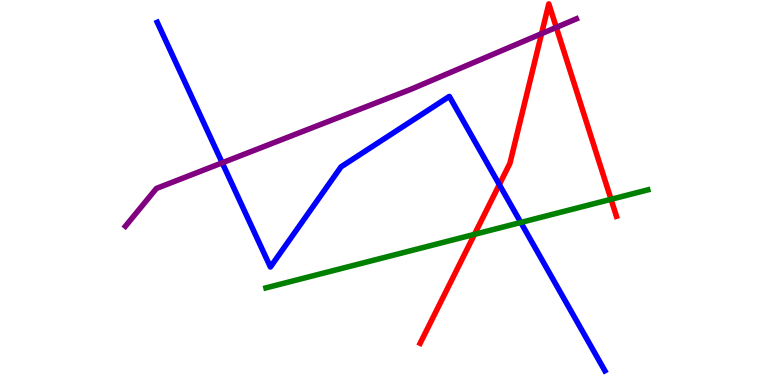[{'lines': ['blue', 'red'], 'intersections': [{'x': 6.44, 'y': 5.21}]}, {'lines': ['green', 'red'], 'intersections': [{'x': 6.12, 'y': 3.91}, {'x': 7.88, 'y': 4.82}]}, {'lines': ['purple', 'red'], 'intersections': [{'x': 6.99, 'y': 9.13}, {'x': 7.18, 'y': 9.29}]}, {'lines': ['blue', 'green'], 'intersections': [{'x': 6.72, 'y': 4.22}]}, {'lines': ['blue', 'purple'], 'intersections': [{'x': 2.87, 'y': 5.77}]}, {'lines': ['green', 'purple'], 'intersections': []}]